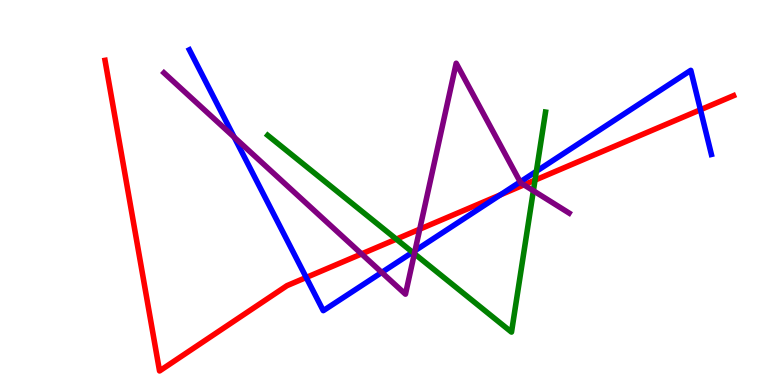[{'lines': ['blue', 'red'], 'intersections': [{'x': 3.95, 'y': 2.79}, {'x': 6.46, 'y': 4.94}, {'x': 9.04, 'y': 7.15}]}, {'lines': ['green', 'red'], 'intersections': [{'x': 5.11, 'y': 3.79}, {'x': 6.9, 'y': 5.32}]}, {'lines': ['purple', 'red'], 'intersections': [{'x': 4.67, 'y': 3.4}, {'x': 5.42, 'y': 4.05}, {'x': 6.76, 'y': 5.2}]}, {'lines': ['blue', 'green'], 'intersections': [{'x': 5.32, 'y': 3.45}, {'x': 6.92, 'y': 5.55}]}, {'lines': ['blue', 'purple'], 'intersections': [{'x': 3.02, 'y': 6.44}, {'x': 4.93, 'y': 2.92}, {'x': 5.36, 'y': 3.49}, {'x': 6.71, 'y': 5.28}]}, {'lines': ['green', 'purple'], 'intersections': [{'x': 5.35, 'y': 3.41}, {'x': 6.88, 'y': 5.05}]}]